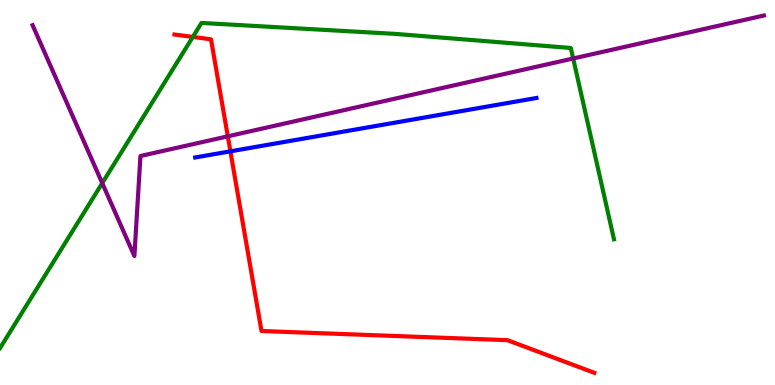[{'lines': ['blue', 'red'], 'intersections': [{'x': 2.97, 'y': 6.07}]}, {'lines': ['green', 'red'], 'intersections': [{'x': 2.49, 'y': 9.04}]}, {'lines': ['purple', 'red'], 'intersections': [{'x': 2.94, 'y': 6.46}]}, {'lines': ['blue', 'green'], 'intersections': []}, {'lines': ['blue', 'purple'], 'intersections': []}, {'lines': ['green', 'purple'], 'intersections': [{'x': 1.32, 'y': 5.24}, {'x': 7.4, 'y': 8.48}]}]